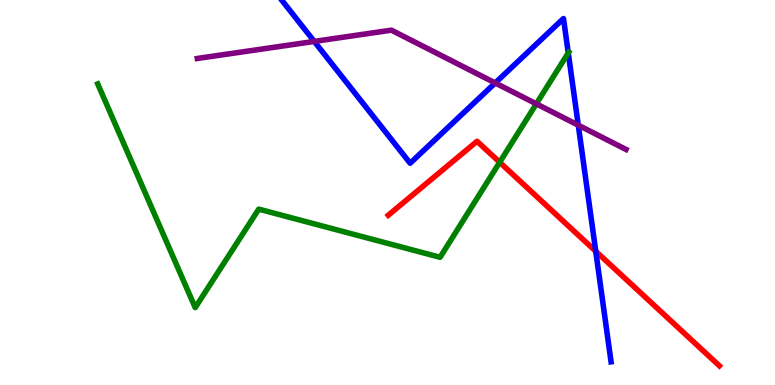[{'lines': ['blue', 'red'], 'intersections': [{'x': 7.69, 'y': 3.47}]}, {'lines': ['green', 'red'], 'intersections': [{'x': 6.45, 'y': 5.79}]}, {'lines': ['purple', 'red'], 'intersections': []}, {'lines': ['blue', 'green'], 'intersections': [{'x': 7.33, 'y': 8.63}]}, {'lines': ['blue', 'purple'], 'intersections': [{'x': 4.05, 'y': 8.92}, {'x': 6.39, 'y': 7.85}, {'x': 7.46, 'y': 6.75}]}, {'lines': ['green', 'purple'], 'intersections': [{'x': 6.92, 'y': 7.3}]}]